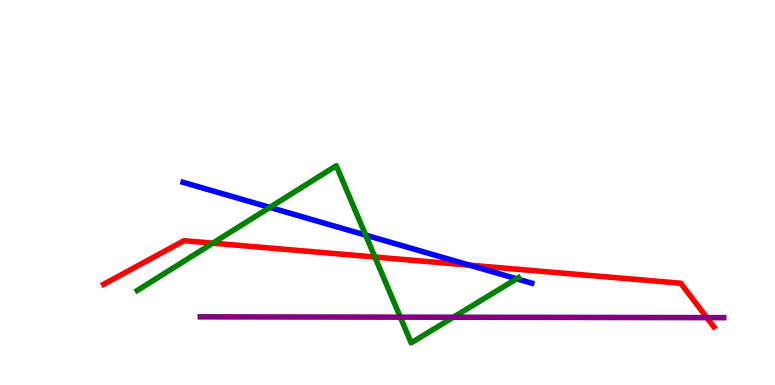[{'lines': ['blue', 'red'], 'intersections': [{'x': 6.06, 'y': 3.11}]}, {'lines': ['green', 'red'], 'intersections': [{'x': 2.75, 'y': 3.68}, {'x': 4.84, 'y': 3.32}]}, {'lines': ['purple', 'red'], 'intersections': [{'x': 9.12, 'y': 1.75}]}, {'lines': ['blue', 'green'], 'intersections': [{'x': 3.48, 'y': 4.61}, {'x': 4.72, 'y': 3.89}, {'x': 6.67, 'y': 2.76}]}, {'lines': ['blue', 'purple'], 'intersections': []}, {'lines': ['green', 'purple'], 'intersections': [{'x': 5.17, 'y': 1.76}, {'x': 5.85, 'y': 1.76}]}]